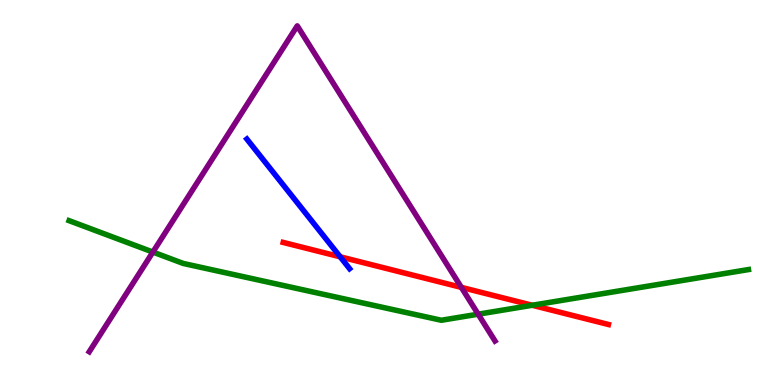[{'lines': ['blue', 'red'], 'intersections': [{'x': 4.39, 'y': 3.33}]}, {'lines': ['green', 'red'], 'intersections': [{'x': 6.87, 'y': 2.07}]}, {'lines': ['purple', 'red'], 'intersections': [{'x': 5.95, 'y': 2.54}]}, {'lines': ['blue', 'green'], 'intersections': []}, {'lines': ['blue', 'purple'], 'intersections': []}, {'lines': ['green', 'purple'], 'intersections': [{'x': 1.97, 'y': 3.45}, {'x': 6.17, 'y': 1.84}]}]